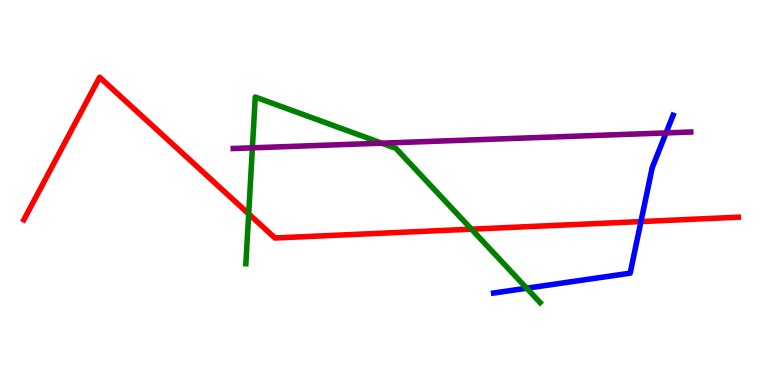[{'lines': ['blue', 'red'], 'intersections': [{'x': 8.27, 'y': 4.24}]}, {'lines': ['green', 'red'], 'intersections': [{'x': 3.21, 'y': 4.44}, {'x': 6.08, 'y': 4.05}]}, {'lines': ['purple', 'red'], 'intersections': []}, {'lines': ['blue', 'green'], 'intersections': [{'x': 6.8, 'y': 2.51}]}, {'lines': ['blue', 'purple'], 'intersections': [{'x': 8.59, 'y': 6.55}]}, {'lines': ['green', 'purple'], 'intersections': [{'x': 3.26, 'y': 6.16}, {'x': 4.93, 'y': 6.28}]}]